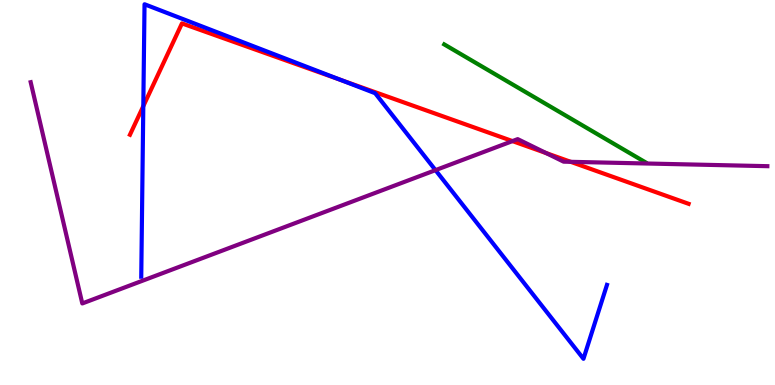[{'lines': ['blue', 'red'], 'intersections': [{'x': 1.85, 'y': 7.24}, {'x': 4.4, 'y': 7.92}]}, {'lines': ['green', 'red'], 'intersections': []}, {'lines': ['purple', 'red'], 'intersections': [{'x': 6.61, 'y': 6.34}, {'x': 7.05, 'y': 6.02}, {'x': 7.36, 'y': 5.8}]}, {'lines': ['blue', 'green'], 'intersections': []}, {'lines': ['blue', 'purple'], 'intersections': [{'x': 5.62, 'y': 5.58}]}, {'lines': ['green', 'purple'], 'intersections': []}]